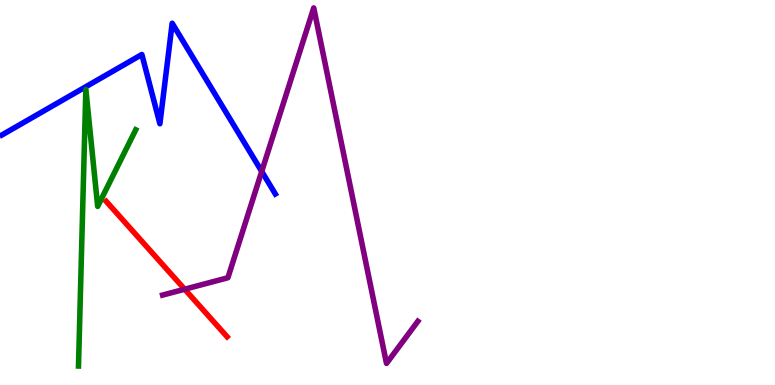[{'lines': ['blue', 'red'], 'intersections': []}, {'lines': ['green', 'red'], 'intersections': []}, {'lines': ['purple', 'red'], 'intersections': [{'x': 2.38, 'y': 2.49}]}, {'lines': ['blue', 'green'], 'intersections': []}, {'lines': ['blue', 'purple'], 'intersections': [{'x': 3.38, 'y': 5.55}]}, {'lines': ['green', 'purple'], 'intersections': []}]